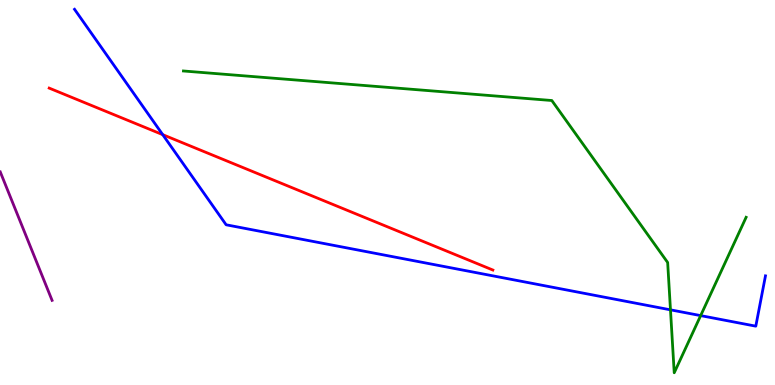[{'lines': ['blue', 'red'], 'intersections': [{'x': 2.1, 'y': 6.5}]}, {'lines': ['green', 'red'], 'intersections': []}, {'lines': ['purple', 'red'], 'intersections': []}, {'lines': ['blue', 'green'], 'intersections': [{'x': 8.65, 'y': 1.95}, {'x': 9.04, 'y': 1.8}]}, {'lines': ['blue', 'purple'], 'intersections': []}, {'lines': ['green', 'purple'], 'intersections': []}]